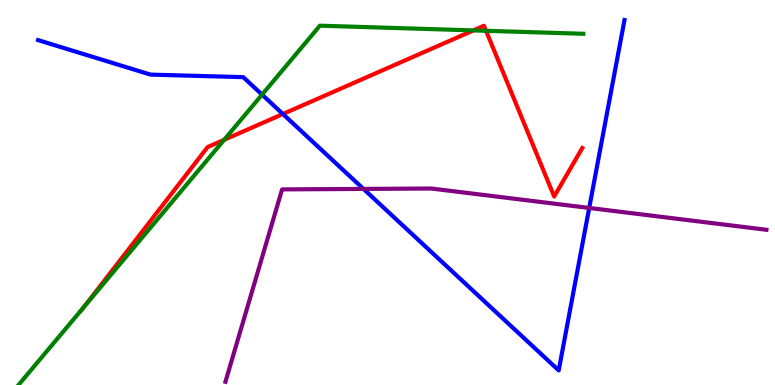[{'lines': ['blue', 'red'], 'intersections': [{'x': 3.65, 'y': 7.04}]}, {'lines': ['green', 'red'], 'intersections': [{'x': 1.09, 'y': 2.04}, {'x': 2.89, 'y': 6.37}, {'x': 6.11, 'y': 9.21}, {'x': 6.27, 'y': 9.2}]}, {'lines': ['purple', 'red'], 'intersections': []}, {'lines': ['blue', 'green'], 'intersections': [{'x': 3.38, 'y': 7.54}]}, {'lines': ['blue', 'purple'], 'intersections': [{'x': 4.69, 'y': 5.09}, {'x': 7.6, 'y': 4.6}]}, {'lines': ['green', 'purple'], 'intersections': []}]